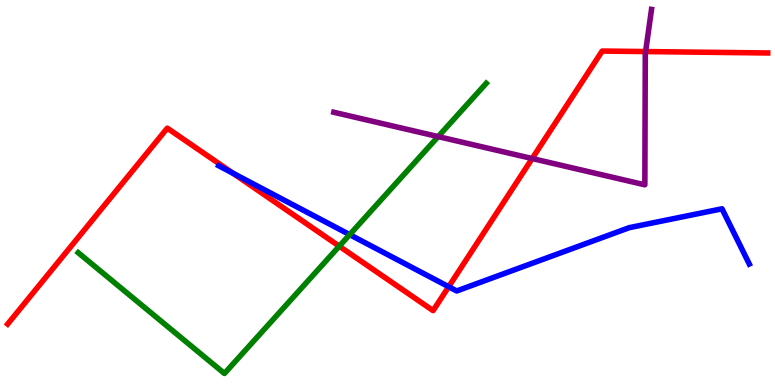[{'lines': ['blue', 'red'], 'intersections': [{'x': 3.01, 'y': 5.5}, {'x': 5.79, 'y': 2.55}]}, {'lines': ['green', 'red'], 'intersections': [{'x': 4.38, 'y': 3.61}]}, {'lines': ['purple', 'red'], 'intersections': [{'x': 6.87, 'y': 5.88}, {'x': 8.33, 'y': 8.66}]}, {'lines': ['blue', 'green'], 'intersections': [{'x': 4.51, 'y': 3.91}]}, {'lines': ['blue', 'purple'], 'intersections': []}, {'lines': ['green', 'purple'], 'intersections': [{'x': 5.65, 'y': 6.45}]}]